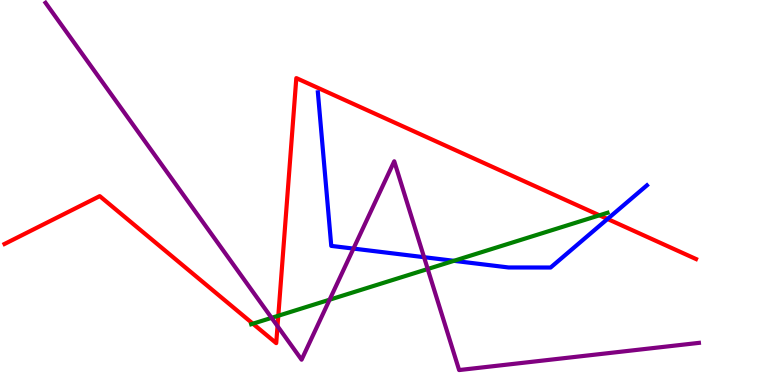[{'lines': ['blue', 'red'], 'intersections': [{'x': 7.84, 'y': 4.31}]}, {'lines': ['green', 'red'], 'intersections': [{'x': 3.26, 'y': 1.59}, {'x': 3.59, 'y': 1.8}, {'x': 7.73, 'y': 4.41}]}, {'lines': ['purple', 'red'], 'intersections': [{'x': 3.58, 'y': 1.53}]}, {'lines': ['blue', 'green'], 'intersections': [{'x': 5.86, 'y': 3.23}]}, {'lines': ['blue', 'purple'], 'intersections': [{'x': 4.56, 'y': 3.54}, {'x': 5.47, 'y': 3.32}]}, {'lines': ['green', 'purple'], 'intersections': [{'x': 3.5, 'y': 1.74}, {'x': 4.25, 'y': 2.22}, {'x': 5.52, 'y': 3.01}]}]